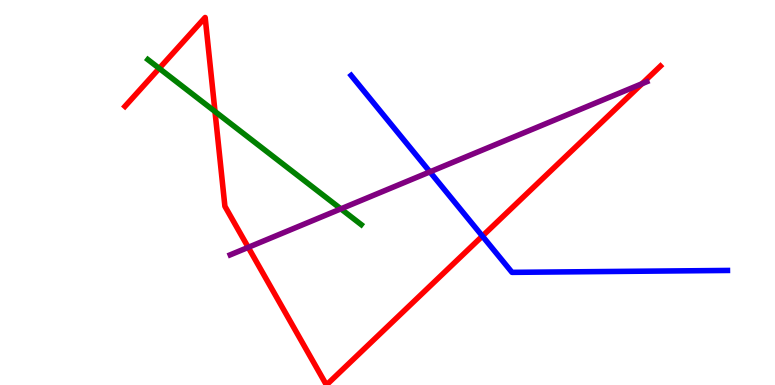[{'lines': ['blue', 'red'], 'intersections': [{'x': 6.22, 'y': 3.87}]}, {'lines': ['green', 'red'], 'intersections': [{'x': 2.05, 'y': 8.22}, {'x': 2.77, 'y': 7.1}]}, {'lines': ['purple', 'red'], 'intersections': [{'x': 3.2, 'y': 3.58}, {'x': 8.28, 'y': 7.83}]}, {'lines': ['blue', 'green'], 'intersections': []}, {'lines': ['blue', 'purple'], 'intersections': [{'x': 5.55, 'y': 5.54}]}, {'lines': ['green', 'purple'], 'intersections': [{'x': 4.4, 'y': 4.58}]}]